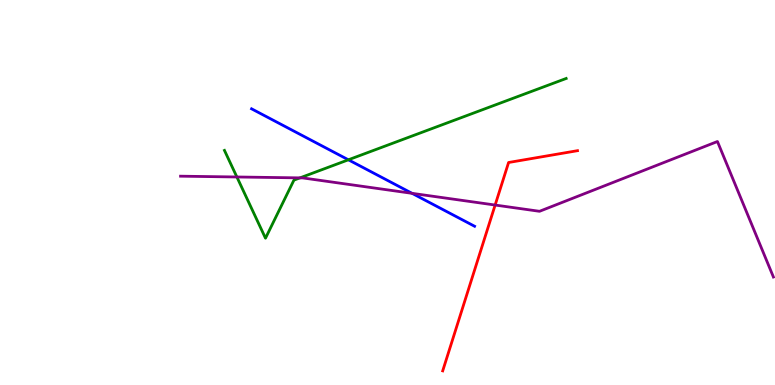[{'lines': ['blue', 'red'], 'intersections': []}, {'lines': ['green', 'red'], 'intersections': []}, {'lines': ['purple', 'red'], 'intersections': [{'x': 6.39, 'y': 4.67}]}, {'lines': ['blue', 'green'], 'intersections': [{'x': 4.5, 'y': 5.85}]}, {'lines': ['blue', 'purple'], 'intersections': [{'x': 5.32, 'y': 4.98}]}, {'lines': ['green', 'purple'], 'intersections': [{'x': 3.06, 'y': 5.4}, {'x': 3.87, 'y': 5.38}]}]